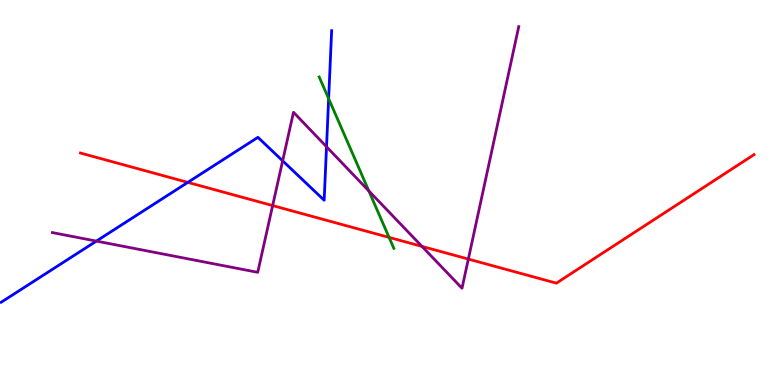[{'lines': ['blue', 'red'], 'intersections': [{'x': 2.42, 'y': 5.26}]}, {'lines': ['green', 'red'], 'intersections': [{'x': 5.02, 'y': 3.83}]}, {'lines': ['purple', 'red'], 'intersections': [{'x': 3.52, 'y': 4.66}, {'x': 5.44, 'y': 3.6}, {'x': 6.04, 'y': 3.27}]}, {'lines': ['blue', 'green'], 'intersections': [{'x': 4.24, 'y': 7.44}]}, {'lines': ['blue', 'purple'], 'intersections': [{'x': 1.24, 'y': 3.74}, {'x': 3.65, 'y': 5.82}, {'x': 4.21, 'y': 6.19}]}, {'lines': ['green', 'purple'], 'intersections': [{'x': 4.76, 'y': 5.04}]}]